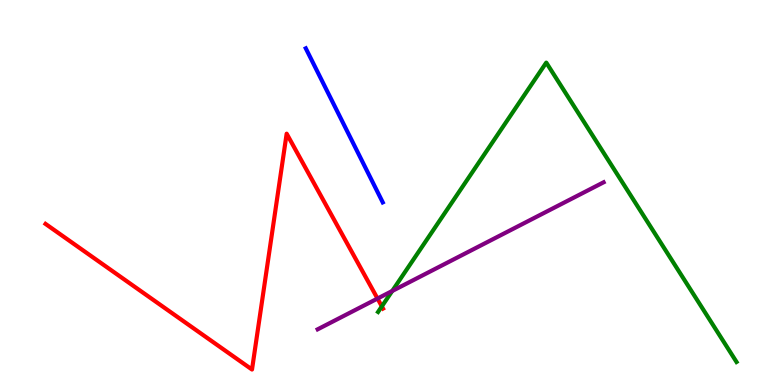[{'lines': ['blue', 'red'], 'intersections': []}, {'lines': ['green', 'red'], 'intersections': [{'x': 4.93, 'y': 2.04}]}, {'lines': ['purple', 'red'], 'intersections': [{'x': 4.87, 'y': 2.25}]}, {'lines': ['blue', 'green'], 'intersections': []}, {'lines': ['blue', 'purple'], 'intersections': []}, {'lines': ['green', 'purple'], 'intersections': [{'x': 5.06, 'y': 2.44}]}]